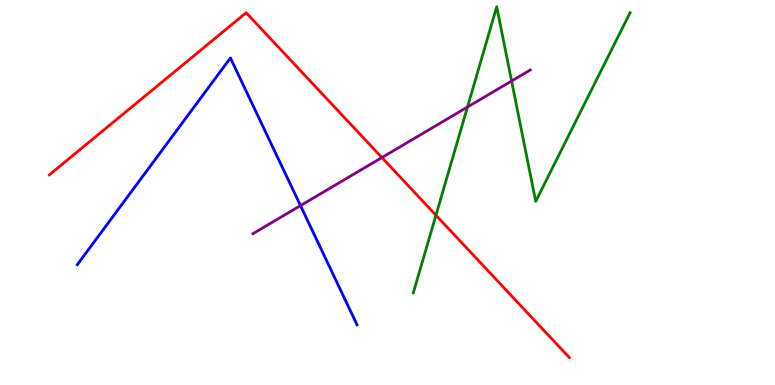[{'lines': ['blue', 'red'], 'intersections': []}, {'lines': ['green', 'red'], 'intersections': [{'x': 5.63, 'y': 4.41}]}, {'lines': ['purple', 'red'], 'intersections': [{'x': 4.93, 'y': 5.91}]}, {'lines': ['blue', 'green'], 'intersections': []}, {'lines': ['blue', 'purple'], 'intersections': [{'x': 3.88, 'y': 4.66}]}, {'lines': ['green', 'purple'], 'intersections': [{'x': 6.03, 'y': 7.22}, {'x': 6.6, 'y': 7.9}]}]